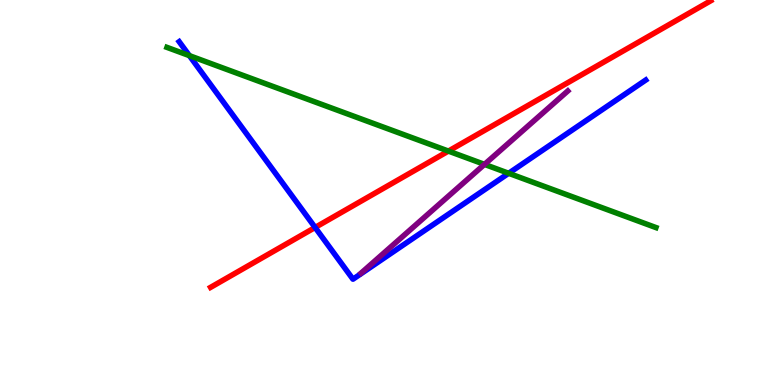[{'lines': ['blue', 'red'], 'intersections': [{'x': 4.07, 'y': 4.09}]}, {'lines': ['green', 'red'], 'intersections': [{'x': 5.79, 'y': 6.08}]}, {'lines': ['purple', 'red'], 'intersections': []}, {'lines': ['blue', 'green'], 'intersections': [{'x': 2.44, 'y': 8.55}, {'x': 6.56, 'y': 5.5}]}, {'lines': ['blue', 'purple'], 'intersections': []}, {'lines': ['green', 'purple'], 'intersections': [{'x': 6.25, 'y': 5.73}]}]